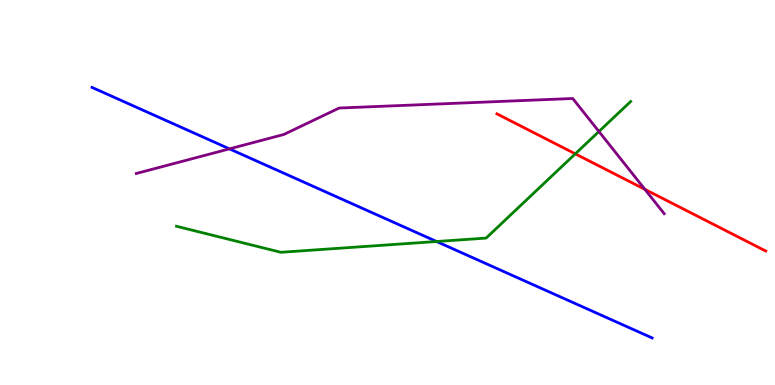[{'lines': ['blue', 'red'], 'intersections': []}, {'lines': ['green', 'red'], 'intersections': [{'x': 7.42, 'y': 6.0}]}, {'lines': ['purple', 'red'], 'intersections': [{'x': 8.32, 'y': 5.08}]}, {'lines': ['blue', 'green'], 'intersections': [{'x': 5.63, 'y': 3.73}]}, {'lines': ['blue', 'purple'], 'intersections': [{'x': 2.96, 'y': 6.13}]}, {'lines': ['green', 'purple'], 'intersections': [{'x': 7.73, 'y': 6.58}]}]